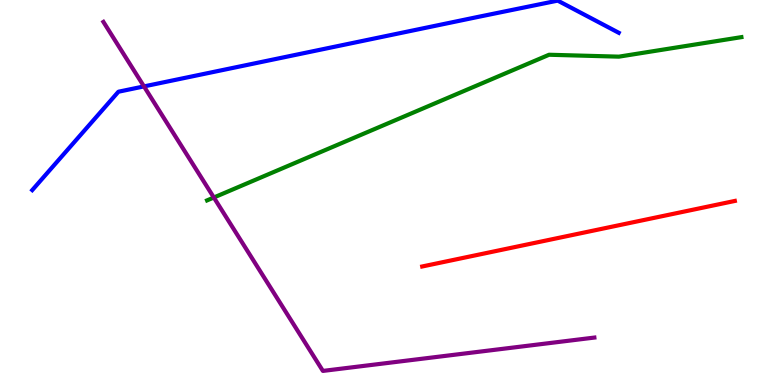[{'lines': ['blue', 'red'], 'intersections': []}, {'lines': ['green', 'red'], 'intersections': []}, {'lines': ['purple', 'red'], 'intersections': []}, {'lines': ['blue', 'green'], 'intersections': []}, {'lines': ['blue', 'purple'], 'intersections': [{'x': 1.86, 'y': 7.76}]}, {'lines': ['green', 'purple'], 'intersections': [{'x': 2.76, 'y': 4.87}]}]